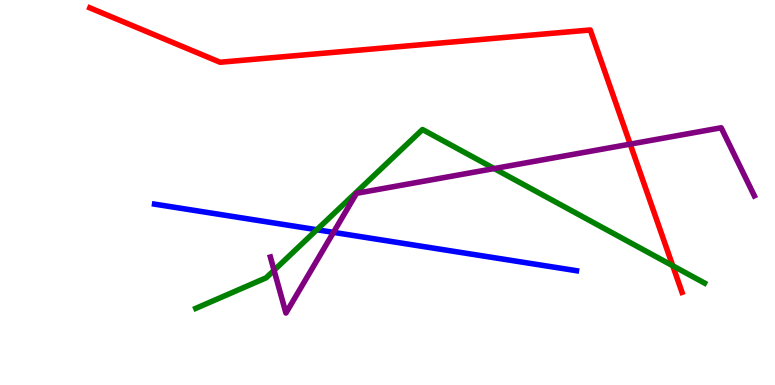[{'lines': ['blue', 'red'], 'intersections': []}, {'lines': ['green', 'red'], 'intersections': [{'x': 8.68, 'y': 3.1}]}, {'lines': ['purple', 'red'], 'intersections': [{'x': 8.13, 'y': 6.26}]}, {'lines': ['blue', 'green'], 'intersections': [{'x': 4.09, 'y': 4.03}]}, {'lines': ['blue', 'purple'], 'intersections': [{'x': 4.3, 'y': 3.96}]}, {'lines': ['green', 'purple'], 'intersections': [{'x': 3.54, 'y': 2.98}, {'x': 6.38, 'y': 5.62}]}]